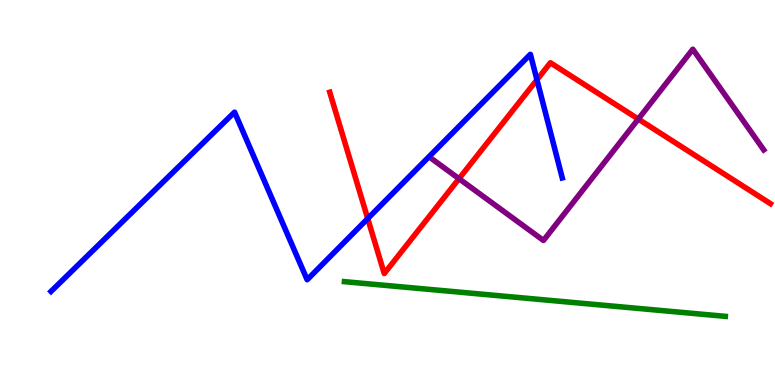[{'lines': ['blue', 'red'], 'intersections': [{'x': 4.74, 'y': 4.32}, {'x': 6.93, 'y': 7.93}]}, {'lines': ['green', 'red'], 'intersections': []}, {'lines': ['purple', 'red'], 'intersections': [{'x': 5.92, 'y': 5.36}, {'x': 8.24, 'y': 6.91}]}, {'lines': ['blue', 'green'], 'intersections': []}, {'lines': ['blue', 'purple'], 'intersections': []}, {'lines': ['green', 'purple'], 'intersections': []}]